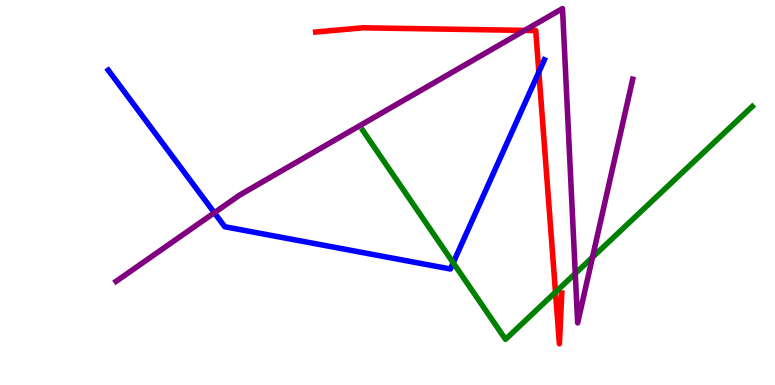[{'lines': ['blue', 'red'], 'intersections': [{'x': 6.95, 'y': 8.13}]}, {'lines': ['green', 'red'], 'intersections': [{'x': 7.17, 'y': 2.41}]}, {'lines': ['purple', 'red'], 'intersections': [{'x': 6.77, 'y': 9.21}]}, {'lines': ['blue', 'green'], 'intersections': [{'x': 5.85, 'y': 3.18}]}, {'lines': ['blue', 'purple'], 'intersections': [{'x': 2.77, 'y': 4.47}]}, {'lines': ['green', 'purple'], 'intersections': [{'x': 7.42, 'y': 2.9}, {'x': 7.64, 'y': 3.32}]}]